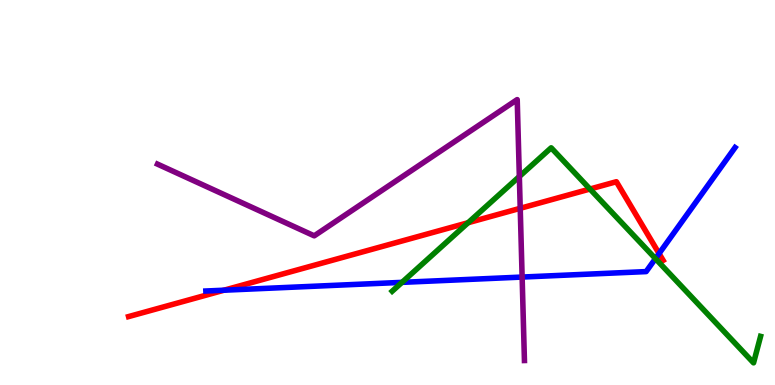[{'lines': ['blue', 'red'], 'intersections': [{'x': 2.89, 'y': 2.46}, {'x': 8.5, 'y': 3.41}]}, {'lines': ['green', 'red'], 'intersections': [{'x': 6.04, 'y': 4.22}, {'x': 7.61, 'y': 5.09}]}, {'lines': ['purple', 'red'], 'intersections': [{'x': 6.71, 'y': 4.59}]}, {'lines': ['blue', 'green'], 'intersections': [{'x': 5.19, 'y': 2.67}, {'x': 8.46, 'y': 3.28}]}, {'lines': ['blue', 'purple'], 'intersections': [{'x': 6.74, 'y': 2.8}]}, {'lines': ['green', 'purple'], 'intersections': [{'x': 6.7, 'y': 5.42}]}]